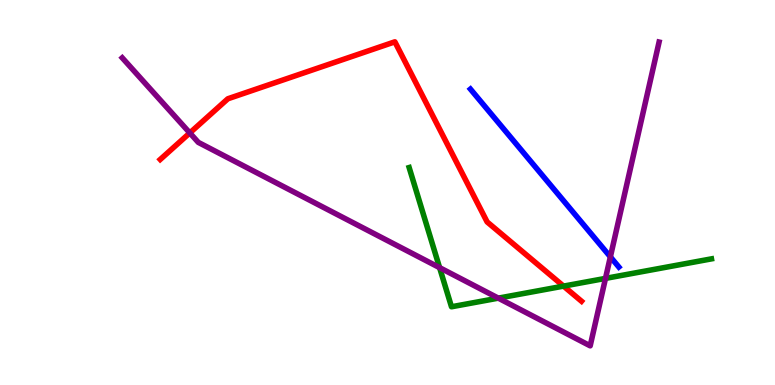[{'lines': ['blue', 'red'], 'intersections': []}, {'lines': ['green', 'red'], 'intersections': [{'x': 7.27, 'y': 2.57}]}, {'lines': ['purple', 'red'], 'intersections': [{'x': 2.45, 'y': 6.55}]}, {'lines': ['blue', 'green'], 'intersections': []}, {'lines': ['blue', 'purple'], 'intersections': [{'x': 7.88, 'y': 3.33}]}, {'lines': ['green', 'purple'], 'intersections': [{'x': 5.67, 'y': 3.05}, {'x': 6.43, 'y': 2.26}, {'x': 7.81, 'y': 2.77}]}]